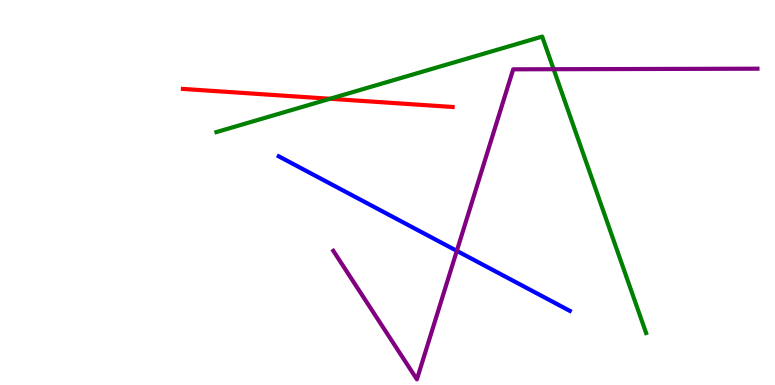[{'lines': ['blue', 'red'], 'intersections': []}, {'lines': ['green', 'red'], 'intersections': [{'x': 4.26, 'y': 7.43}]}, {'lines': ['purple', 'red'], 'intersections': []}, {'lines': ['blue', 'green'], 'intersections': []}, {'lines': ['blue', 'purple'], 'intersections': [{'x': 5.89, 'y': 3.48}]}, {'lines': ['green', 'purple'], 'intersections': [{'x': 7.14, 'y': 8.2}]}]